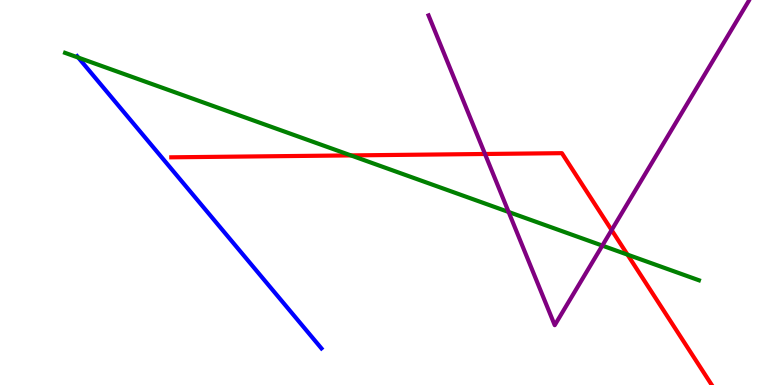[{'lines': ['blue', 'red'], 'intersections': []}, {'lines': ['green', 'red'], 'intersections': [{'x': 4.53, 'y': 5.96}, {'x': 8.1, 'y': 3.39}]}, {'lines': ['purple', 'red'], 'intersections': [{'x': 6.26, 'y': 6.0}, {'x': 7.89, 'y': 4.02}]}, {'lines': ['blue', 'green'], 'intersections': [{'x': 1.01, 'y': 8.5}]}, {'lines': ['blue', 'purple'], 'intersections': []}, {'lines': ['green', 'purple'], 'intersections': [{'x': 6.56, 'y': 4.49}, {'x': 7.77, 'y': 3.62}]}]